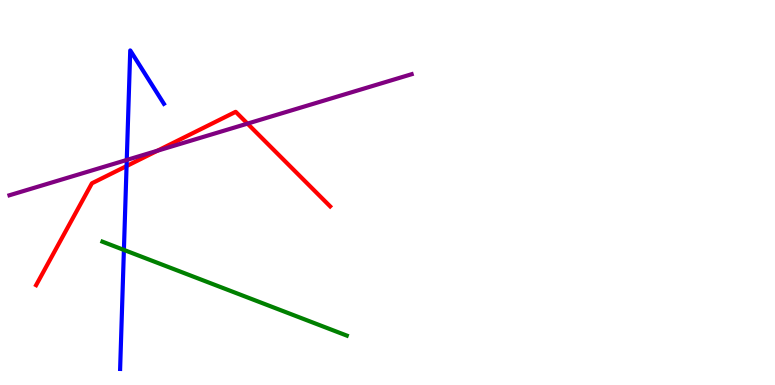[{'lines': ['blue', 'red'], 'intersections': [{'x': 1.63, 'y': 5.69}]}, {'lines': ['green', 'red'], 'intersections': []}, {'lines': ['purple', 'red'], 'intersections': [{'x': 2.03, 'y': 6.09}, {'x': 3.19, 'y': 6.79}]}, {'lines': ['blue', 'green'], 'intersections': [{'x': 1.6, 'y': 3.51}]}, {'lines': ['blue', 'purple'], 'intersections': [{'x': 1.64, 'y': 5.85}]}, {'lines': ['green', 'purple'], 'intersections': []}]